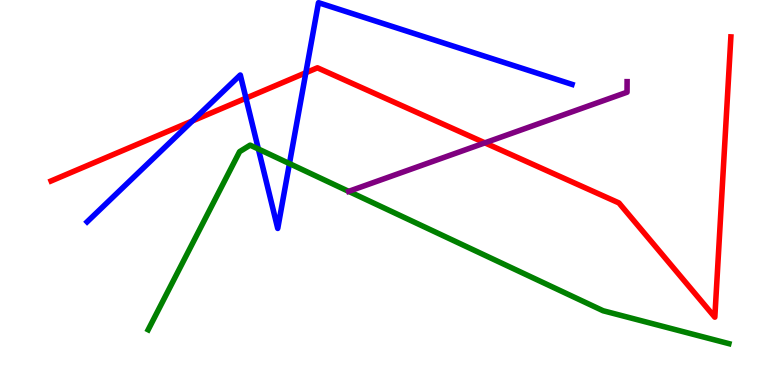[{'lines': ['blue', 'red'], 'intersections': [{'x': 2.48, 'y': 6.86}, {'x': 3.17, 'y': 7.45}, {'x': 3.95, 'y': 8.11}]}, {'lines': ['green', 'red'], 'intersections': []}, {'lines': ['purple', 'red'], 'intersections': [{'x': 6.26, 'y': 6.29}]}, {'lines': ['blue', 'green'], 'intersections': [{'x': 3.33, 'y': 6.13}, {'x': 3.73, 'y': 5.75}]}, {'lines': ['blue', 'purple'], 'intersections': []}, {'lines': ['green', 'purple'], 'intersections': []}]